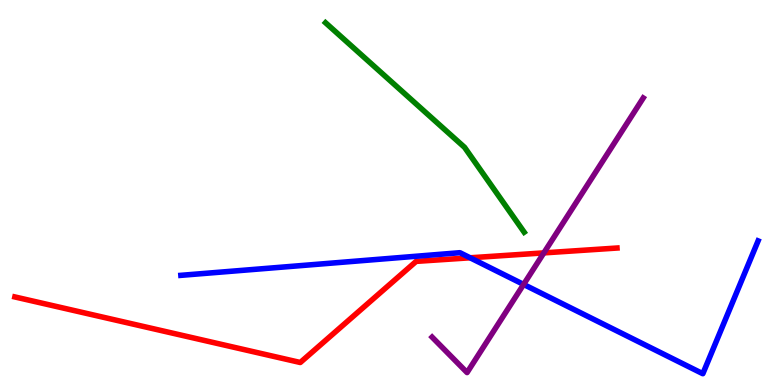[{'lines': ['blue', 'red'], 'intersections': [{'x': 6.07, 'y': 3.3}]}, {'lines': ['green', 'red'], 'intersections': []}, {'lines': ['purple', 'red'], 'intersections': [{'x': 7.02, 'y': 3.43}]}, {'lines': ['blue', 'green'], 'intersections': []}, {'lines': ['blue', 'purple'], 'intersections': [{'x': 6.76, 'y': 2.61}]}, {'lines': ['green', 'purple'], 'intersections': []}]